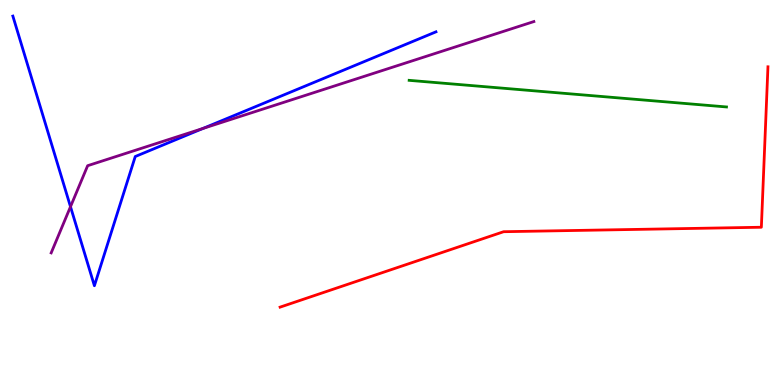[{'lines': ['blue', 'red'], 'intersections': []}, {'lines': ['green', 'red'], 'intersections': []}, {'lines': ['purple', 'red'], 'intersections': []}, {'lines': ['blue', 'green'], 'intersections': []}, {'lines': ['blue', 'purple'], 'intersections': [{'x': 0.91, 'y': 4.63}, {'x': 2.62, 'y': 6.66}]}, {'lines': ['green', 'purple'], 'intersections': []}]